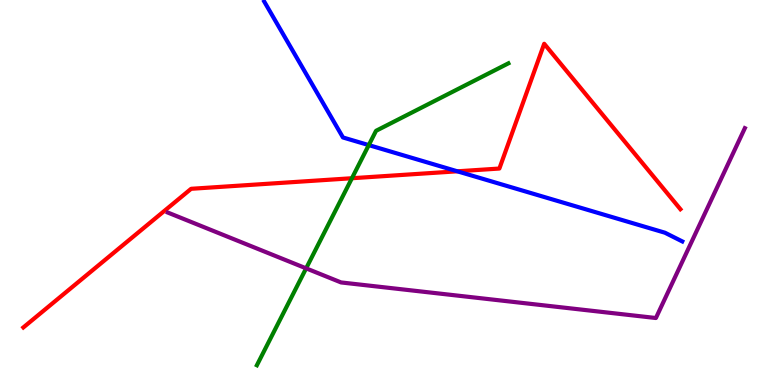[{'lines': ['blue', 'red'], 'intersections': [{'x': 5.9, 'y': 5.55}]}, {'lines': ['green', 'red'], 'intersections': [{'x': 4.54, 'y': 5.37}]}, {'lines': ['purple', 'red'], 'intersections': []}, {'lines': ['blue', 'green'], 'intersections': [{'x': 4.76, 'y': 6.23}]}, {'lines': ['blue', 'purple'], 'intersections': []}, {'lines': ['green', 'purple'], 'intersections': [{'x': 3.95, 'y': 3.03}]}]